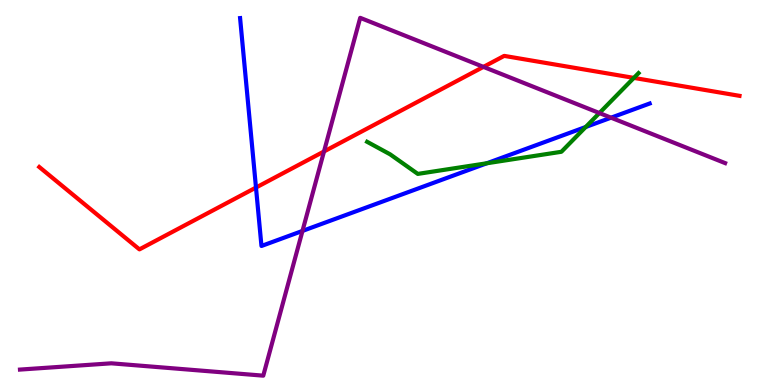[{'lines': ['blue', 'red'], 'intersections': [{'x': 3.3, 'y': 5.13}]}, {'lines': ['green', 'red'], 'intersections': [{'x': 8.18, 'y': 7.98}]}, {'lines': ['purple', 'red'], 'intersections': [{'x': 4.18, 'y': 6.07}, {'x': 6.24, 'y': 8.26}]}, {'lines': ['blue', 'green'], 'intersections': [{'x': 6.28, 'y': 5.76}, {'x': 7.56, 'y': 6.7}]}, {'lines': ['blue', 'purple'], 'intersections': [{'x': 3.9, 'y': 4.0}, {'x': 7.88, 'y': 6.94}]}, {'lines': ['green', 'purple'], 'intersections': [{'x': 7.73, 'y': 7.06}]}]